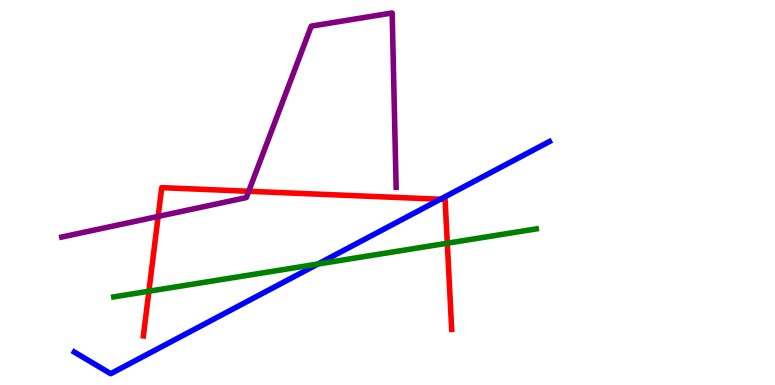[{'lines': ['blue', 'red'], 'intersections': [{'x': 5.68, 'y': 4.82}]}, {'lines': ['green', 'red'], 'intersections': [{'x': 1.92, 'y': 2.44}, {'x': 5.77, 'y': 3.68}]}, {'lines': ['purple', 'red'], 'intersections': [{'x': 2.04, 'y': 4.38}, {'x': 3.21, 'y': 5.03}]}, {'lines': ['blue', 'green'], 'intersections': [{'x': 4.1, 'y': 3.14}]}, {'lines': ['blue', 'purple'], 'intersections': []}, {'lines': ['green', 'purple'], 'intersections': []}]